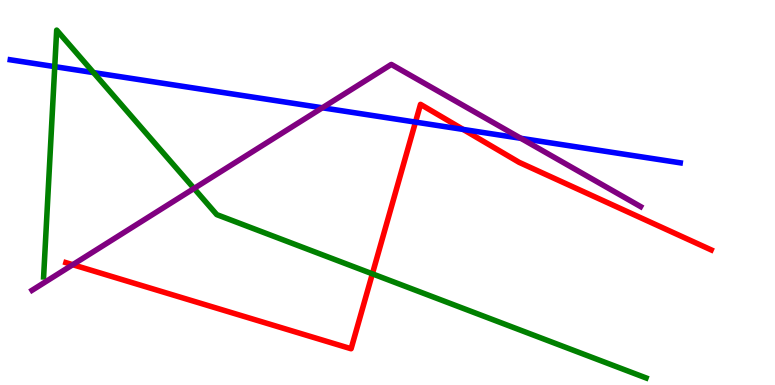[{'lines': ['blue', 'red'], 'intersections': [{'x': 5.36, 'y': 6.83}, {'x': 5.98, 'y': 6.64}]}, {'lines': ['green', 'red'], 'intersections': [{'x': 4.8, 'y': 2.89}]}, {'lines': ['purple', 'red'], 'intersections': [{'x': 0.939, 'y': 3.12}]}, {'lines': ['blue', 'green'], 'intersections': [{'x': 0.706, 'y': 8.27}, {'x': 1.21, 'y': 8.11}]}, {'lines': ['blue', 'purple'], 'intersections': [{'x': 4.16, 'y': 7.2}, {'x': 6.72, 'y': 6.41}]}, {'lines': ['green', 'purple'], 'intersections': [{'x': 2.5, 'y': 5.11}]}]